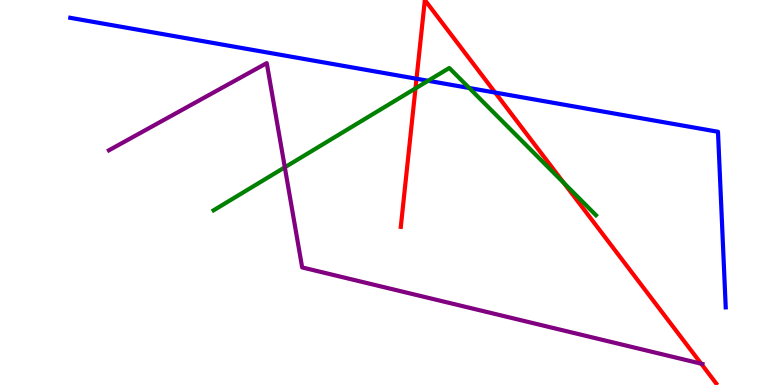[{'lines': ['blue', 'red'], 'intersections': [{'x': 5.37, 'y': 7.96}, {'x': 6.39, 'y': 7.6}]}, {'lines': ['green', 'red'], 'intersections': [{'x': 5.36, 'y': 7.7}, {'x': 7.28, 'y': 5.25}]}, {'lines': ['purple', 'red'], 'intersections': [{'x': 9.05, 'y': 0.554}]}, {'lines': ['blue', 'green'], 'intersections': [{'x': 5.52, 'y': 7.9}, {'x': 6.05, 'y': 7.71}]}, {'lines': ['blue', 'purple'], 'intersections': []}, {'lines': ['green', 'purple'], 'intersections': [{'x': 3.67, 'y': 5.65}]}]